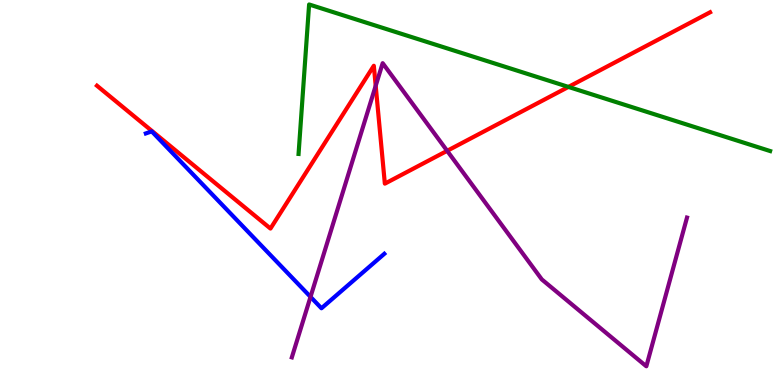[{'lines': ['blue', 'red'], 'intersections': []}, {'lines': ['green', 'red'], 'intersections': [{'x': 7.33, 'y': 7.74}]}, {'lines': ['purple', 'red'], 'intersections': [{'x': 4.85, 'y': 7.77}, {'x': 5.77, 'y': 6.08}]}, {'lines': ['blue', 'green'], 'intersections': []}, {'lines': ['blue', 'purple'], 'intersections': [{'x': 4.01, 'y': 2.29}]}, {'lines': ['green', 'purple'], 'intersections': []}]